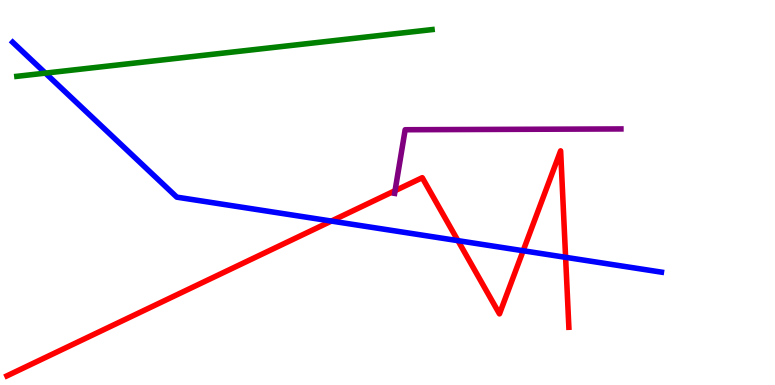[{'lines': ['blue', 'red'], 'intersections': [{'x': 4.28, 'y': 4.26}, {'x': 5.91, 'y': 3.75}, {'x': 6.75, 'y': 3.49}, {'x': 7.3, 'y': 3.32}]}, {'lines': ['green', 'red'], 'intersections': []}, {'lines': ['purple', 'red'], 'intersections': [{'x': 5.1, 'y': 5.05}]}, {'lines': ['blue', 'green'], 'intersections': [{'x': 0.586, 'y': 8.1}]}, {'lines': ['blue', 'purple'], 'intersections': []}, {'lines': ['green', 'purple'], 'intersections': []}]